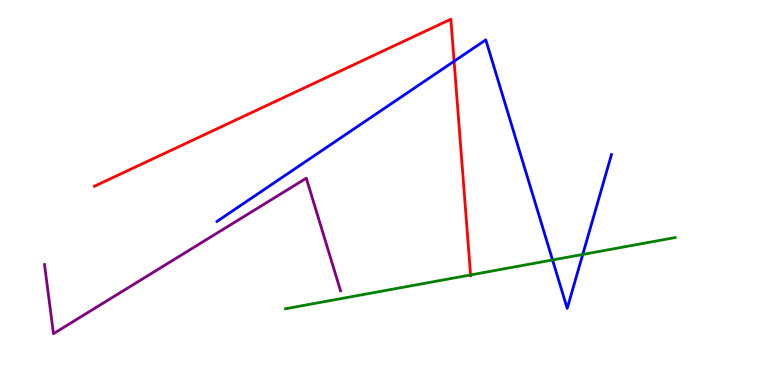[{'lines': ['blue', 'red'], 'intersections': [{'x': 5.86, 'y': 8.41}]}, {'lines': ['green', 'red'], 'intersections': [{'x': 6.07, 'y': 2.86}]}, {'lines': ['purple', 'red'], 'intersections': []}, {'lines': ['blue', 'green'], 'intersections': [{'x': 7.13, 'y': 3.25}, {'x': 7.52, 'y': 3.39}]}, {'lines': ['blue', 'purple'], 'intersections': []}, {'lines': ['green', 'purple'], 'intersections': []}]